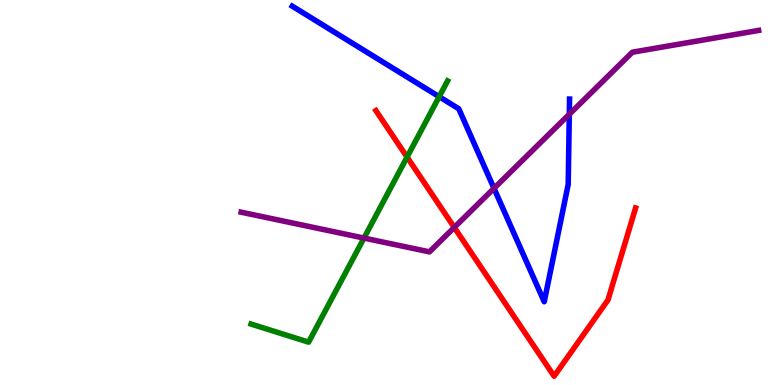[{'lines': ['blue', 'red'], 'intersections': []}, {'lines': ['green', 'red'], 'intersections': [{'x': 5.25, 'y': 5.92}]}, {'lines': ['purple', 'red'], 'intersections': [{'x': 5.86, 'y': 4.09}]}, {'lines': ['blue', 'green'], 'intersections': [{'x': 5.67, 'y': 7.49}]}, {'lines': ['blue', 'purple'], 'intersections': [{'x': 6.37, 'y': 5.11}, {'x': 7.35, 'y': 7.03}]}, {'lines': ['green', 'purple'], 'intersections': [{'x': 4.7, 'y': 3.82}]}]